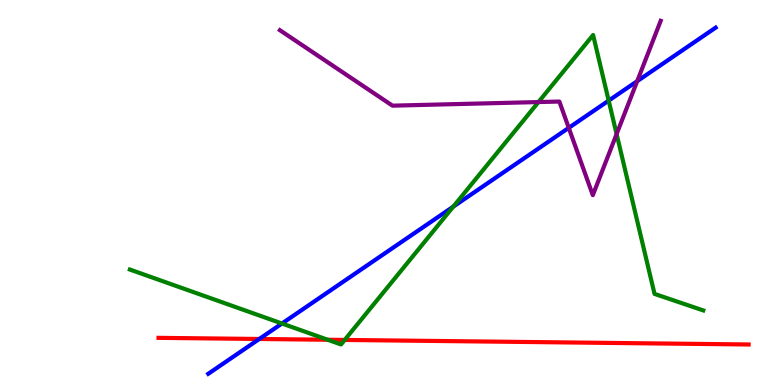[{'lines': ['blue', 'red'], 'intersections': [{'x': 3.35, 'y': 1.2}]}, {'lines': ['green', 'red'], 'intersections': [{'x': 4.23, 'y': 1.18}, {'x': 4.45, 'y': 1.17}]}, {'lines': ['purple', 'red'], 'intersections': []}, {'lines': ['blue', 'green'], 'intersections': [{'x': 3.64, 'y': 1.6}, {'x': 5.85, 'y': 4.63}, {'x': 7.85, 'y': 7.39}]}, {'lines': ['blue', 'purple'], 'intersections': [{'x': 7.34, 'y': 6.68}, {'x': 8.22, 'y': 7.89}]}, {'lines': ['green', 'purple'], 'intersections': [{'x': 6.95, 'y': 7.35}, {'x': 7.96, 'y': 6.52}]}]